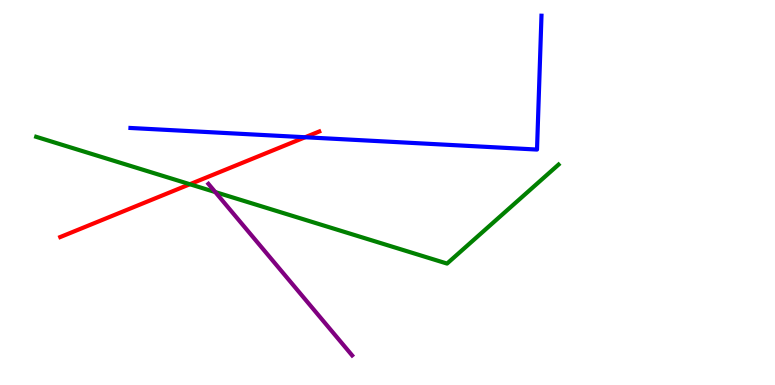[{'lines': ['blue', 'red'], 'intersections': [{'x': 3.94, 'y': 6.44}]}, {'lines': ['green', 'red'], 'intersections': [{'x': 2.45, 'y': 5.21}]}, {'lines': ['purple', 'red'], 'intersections': []}, {'lines': ['blue', 'green'], 'intersections': []}, {'lines': ['blue', 'purple'], 'intersections': []}, {'lines': ['green', 'purple'], 'intersections': [{'x': 2.78, 'y': 5.01}]}]